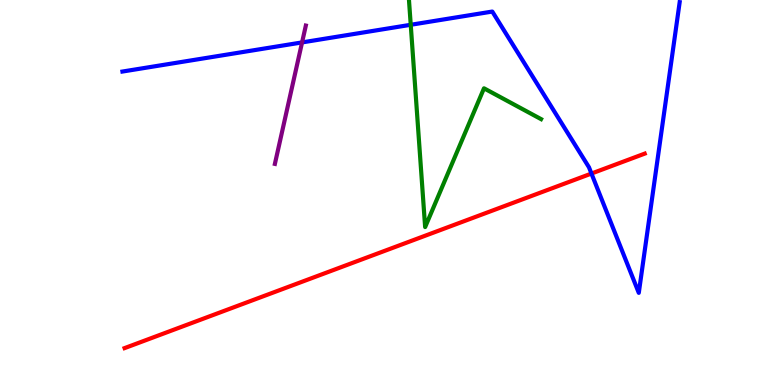[{'lines': ['blue', 'red'], 'intersections': [{'x': 7.63, 'y': 5.49}]}, {'lines': ['green', 'red'], 'intersections': []}, {'lines': ['purple', 'red'], 'intersections': []}, {'lines': ['blue', 'green'], 'intersections': [{'x': 5.3, 'y': 9.36}]}, {'lines': ['blue', 'purple'], 'intersections': [{'x': 3.9, 'y': 8.9}]}, {'lines': ['green', 'purple'], 'intersections': []}]